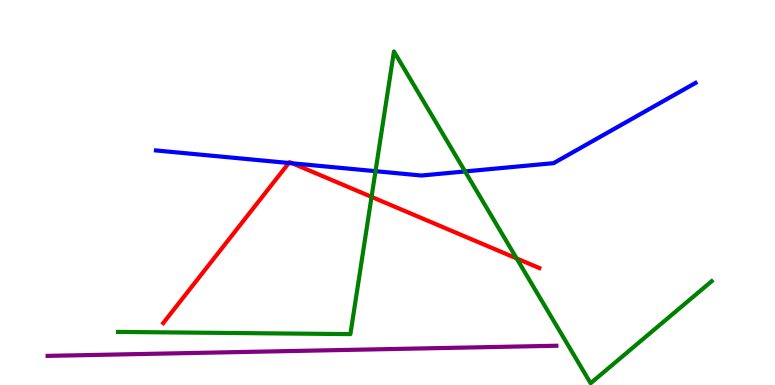[{'lines': ['blue', 'red'], 'intersections': [{'x': 3.73, 'y': 5.77}, {'x': 3.77, 'y': 5.76}]}, {'lines': ['green', 'red'], 'intersections': [{'x': 4.79, 'y': 4.89}, {'x': 6.67, 'y': 3.29}]}, {'lines': ['purple', 'red'], 'intersections': []}, {'lines': ['blue', 'green'], 'intersections': [{'x': 4.85, 'y': 5.55}, {'x': 6.0, 'y': 5.55}]}, {'lines': ['blue', 'purple'], 'intersections': []}, {'lines': ['green', 'purple'], 'intersections': []}]